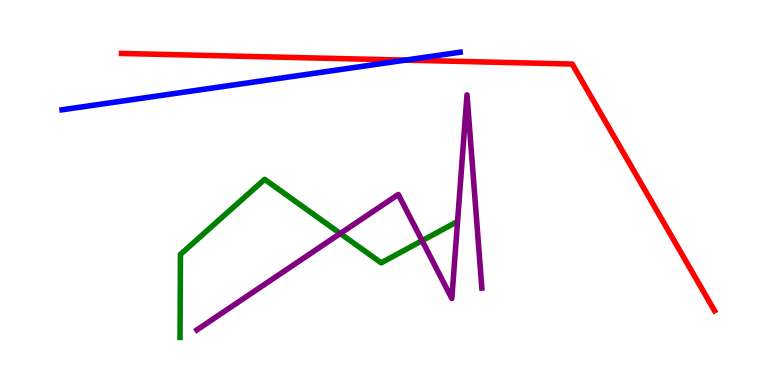[{'lines': ['blue', 'red'], 'intersections': [{'x': 5.23, 'y': 8.44}]}, {'lines': ['green', 'red'], 'intersections': []}, {'lines': ['purple', 'red'], 'intersections': []}, {'lines': ['blue', 'green'], 'intersections': []}, {'lines': ['blue', 'purple'], 'intersections': []}, {'lines': ['green', 'purple'], 'intersections': [{'x': 4.39, 'y': 3.93}, {'x': 5.45, 'y': 3.75}]}]